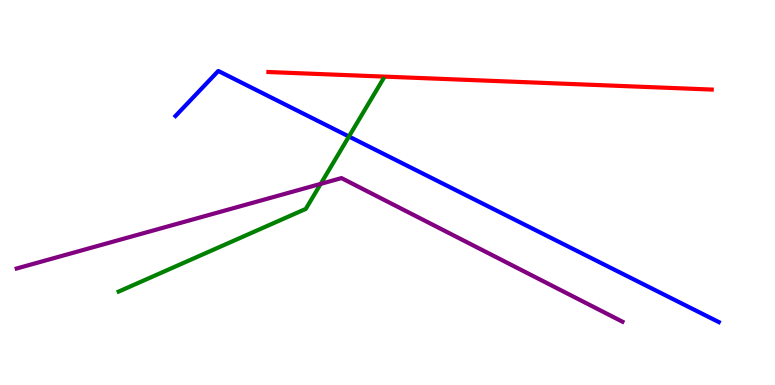[{'lines': ['blue', 'red'], 'intersections': []}, {'lines': ['green', 'red'], 'intersections': []}, {'lines': ['purple', 'red'], 'intersections': []}, {'lines': ['blue', 'green'], 'intersections': [{'x': 4.5, 'y': 6.45}]}, {'lines': ['blue', 'purple'], 'intersections': []}, {'lines': ['green', 'purple'], 'intersections': [{'x': 4.14, 'y': 5.22}]}]